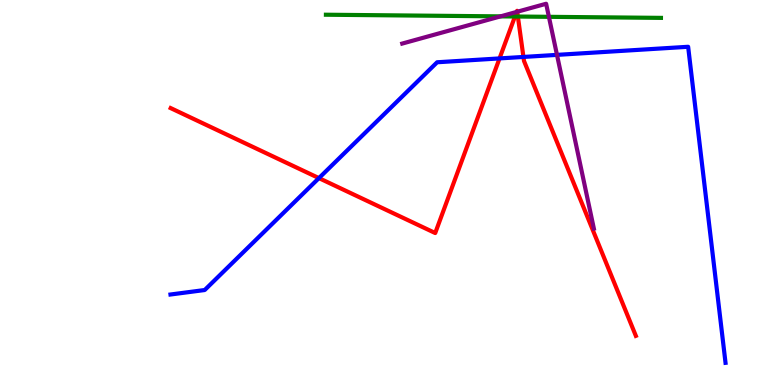[{'lines': ['blue', 'red'], 'intersections': [{'x': 4.12, 'y': 5.37}, {'x': 6.45, 'y': 8.48}, {'x': 6.75, 'y': 8.52}]}, {'lines': ['green', 'red'], 'intersections': [{'x': 6.64, 'y': 9.57}, {'x': 6.68, 'y': 9.57}]}, {'lines': ['purple', 'red'], 'intersections': [{'x': 6.67, 'y': 9.69}, {'x': 6.67, 'y': 9.69}]}, {'lines': ['blue', 'green'], 'intersections': []}, {'lines': ['blue', 'purple'], 'intersections': [{'x': 7.19, 'y': 8.57}]}, {'lines': ['green', 'purple'], 'intersections': [{'x': 6.46, 'y': 9.57}, {'x': 7.08, 'y': 9.56}]}]